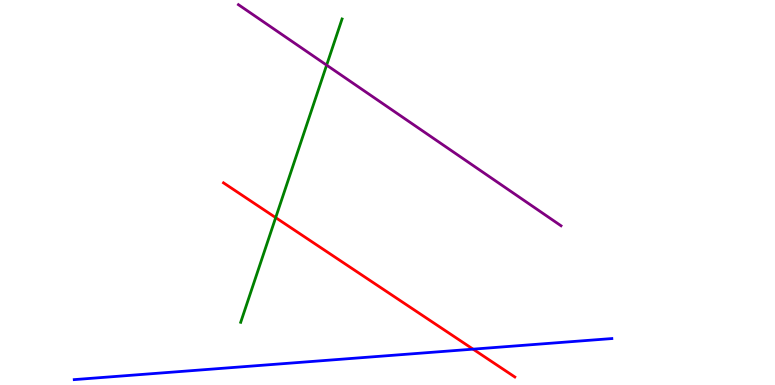[{'lines': ['blue', 'red'], 'intersections': [{'x': 6.1, 'y': 0.931}]}, {'lines': ['green', 'red'], 'intersections': [{'x': 3.56, 'y': 4.35}]}, {'lines': ['purple', 'red'], 'intersections': []}, {'lines': ['blue', 'green'], 'intersections': []}, {'lines': ['blue', 'purple'], 'intersections': []}, {'lines': ['green', 'purple'], 'intersections': [{'x': 4.21, 'y': 8.31}]}]